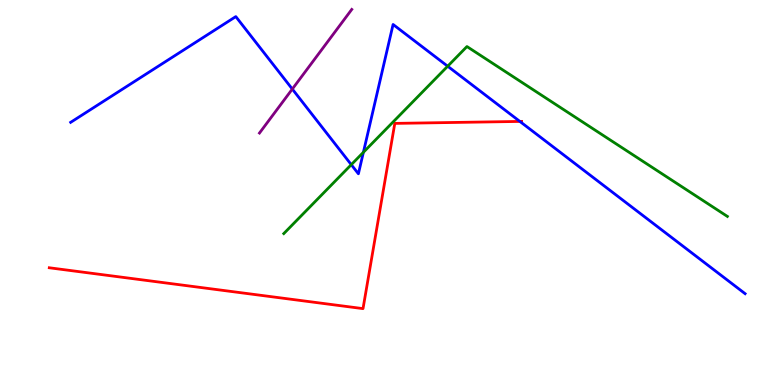[{'lines': ['blue', 'red'], 'intersections': [{'x': 6.71, 'y': 6.85}]}, {'lines': ['green', 'red'], 'intersections': []}, {'lines': ['purple', 'red'], 'intersections': []}, {'lines': ['blue', 'green'], 'intersections': [{'x': 4.53, 'y': 5.72}, {'x': 4.69, 'y': 6.04}, {'x': 5.78, 'y': 8.28}]}, {'lines': ['blue', 'purple'], 'intersections': [{'x': 3.77, 'y': 7.69}]}, {'lines': ['green', 'purple'], 'intersections': []}]